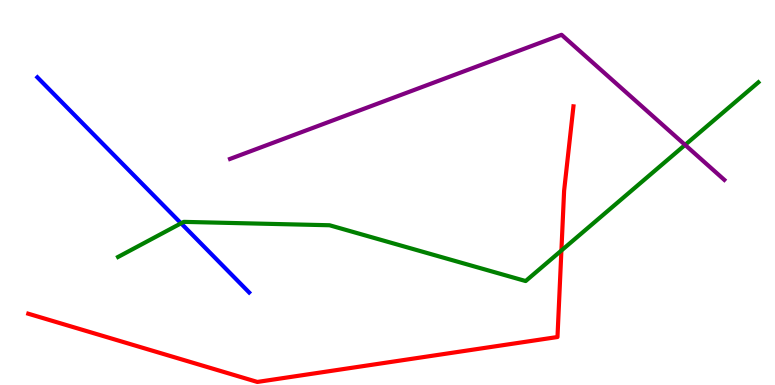[{'lines': ['blue', 'red'], 'intersections': []}, {'lines': ['green', 'red'], 'intersections': [{'x': 7.24, 'y': 3.49}]}, {'lines': ['purple', 'red'], 'intersections': []}, {'lines': ['blue', 'green'], 'intersections': [{'x': 2.34, 'y': 4.2}]}, {'lines': ['blue', 'purple'], 'intersections': []}, {'lines': ['green', 'purple'], 'intersections': [{'x': 8.84, 'y': 6.24}]}]